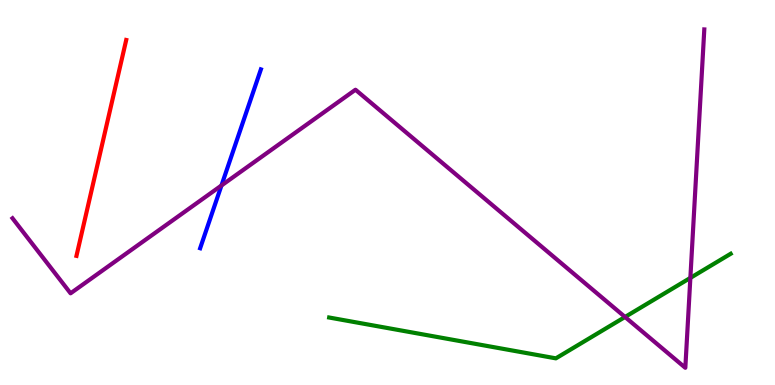[{'lines': ['blue', 'red'], 'intersections': []}, {'lines': ['green', 'red'], 'intersections': []}, {'lines': ['purple', 'red'], 'intersections': []}, {'lines': ['blue', 'green'], 'intersections': []}, {'lines': ['blue', 'purple'], 'intersections': [{'x': 2.86, 'y': 5.18}]}, {'lines': ['green', 'purple'], 'intersections': [{'x': 8.07, 'y': 1.77}, {'x': 8.91, 'y': 2.78}]}]